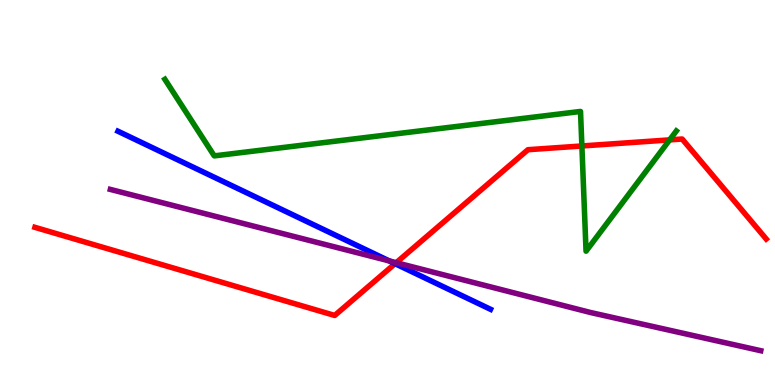[{'lines': ['blue', 'red'], 'intersections': [{'x': 5.1, 'y': 3.15}]}, {'lines': ['green', 'red'], 'intersections': [{'x': 7.51, 'y': 6.21}, {'x': 8.64, 'y': 6.37}]}, {'lines': ['purple', 'red'], 'intersections': [{'x': 5.11, 'y': 3.18}]}, {'lines': ['blue', 'green'], 'intersections': []}, {'lines': ['blue', 'purple'], 'intersections': [{'x': 5.02, 'y': 3.22}]}, {'lines': ['green', 'purple'], 'intersections': []}]